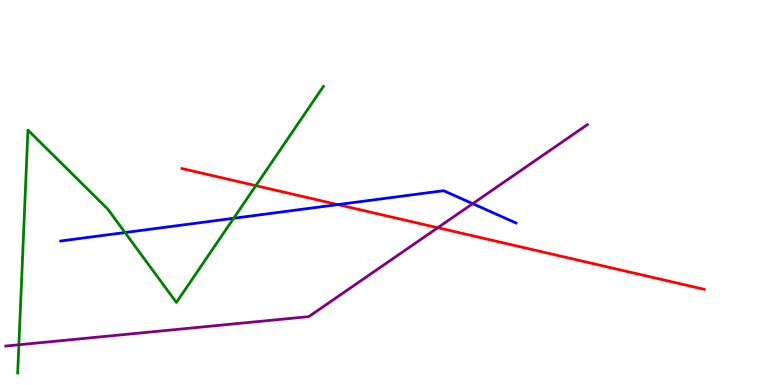[{'lines': ['blue', 'red'], 'intersections': [{'x': 4.36, 'y': 4.69}]}, {'lines': ['green', 'red'], 'intersections': [{'x': 3.3, 'y': 5.18}]}, {'lines': ['purple', 'red'], 'intersections': [{'x': 5.65, 'y': 4.09}]}, {'lines': ['blue', 'green'], 'intersections': [{'x': 1.61, 'y': 3.96}, {'x': 3.02, 'y': 4.33}]}, {'lines': ['blue', 'purple'], 'intersections': [{'x': 6.1, 'y': 4.71}]}, {'lines': ['green', 'purple'], 'intersections': [{'x': 0.244, 'y': 1.04}]}]